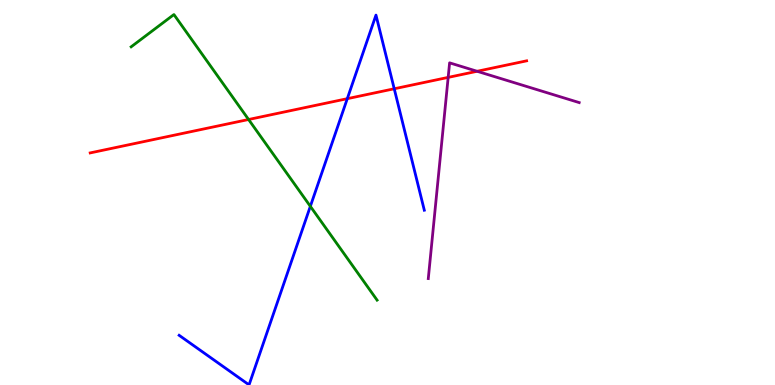[{'lines': ['blue', 'red'], 'intersections': [{'x': 4.48, 'y': 7.44}, {'x': 5.09, 'y': 7.69}]}, {'lines': ['green', 'red'], 'intersections': [{'x': 3.21, 'y': 6.9}]}, {'lines': ['purple', 'red'], 'intersections': [{'x': 5.78, 'y': 7.99}, {'x': 6.16, 'y': 8.15}]}, {'lines': ['blue', 'green'], 'intersections': [{'x': 4.0, 'y': 4.64}]}, {'lines': ['blue', 'purple'], 'intersections': []}, {'lines': ['green', 'purple'], 'intersections': []}]